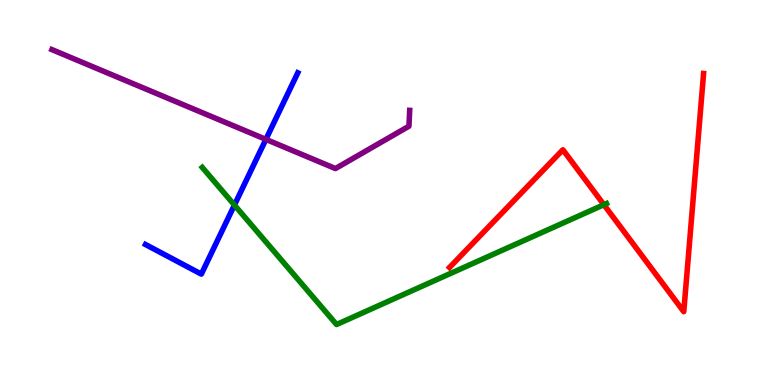[{'lines': ['blue', 'red'], 'intersections': []}, {'lines': ['green', 'red'], 'intersections': [{'x': 7.79, 'y': 4.68}]}, {'lines': ['purple', 'red'], 'intersections': []}, {'lines': ['blue', 'green'], 'intersections': [{'x': 3.02, 'y': 4.67}]}, {'lines': ['blue', 'purple'], 'intersections': [{'x': 3.43, 'y': 6.38}]}, {'lines': ['green', 'purple'], 'intersections': []}]